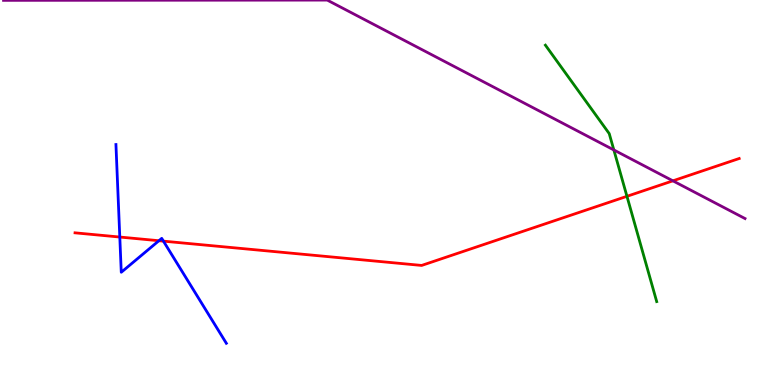[{'lines': ['blue', 'red'], 'intersections': [{'x': 1.55, 'y': 3.84}, {'x': 2.05, 'y': 3.75}, {'x': 2.11, 'y': 3.74}]}, {'lines': ['green', 'red'], 'intersections': [{'x': 8.09, 'y': 4.9}]}, {'lines': ['purple', 'red'], 'intersections': [{'x': 8.68, 'y': 5.3}]}, {'lines': ['blue', 'green'], 'intersections': []}, {'lines': ['blue', 'purple'], 'intersections': []}, {'lines': ['green', 'purple'], 'intersections': [{'x': 7.92, 'y': 6.1}]}]